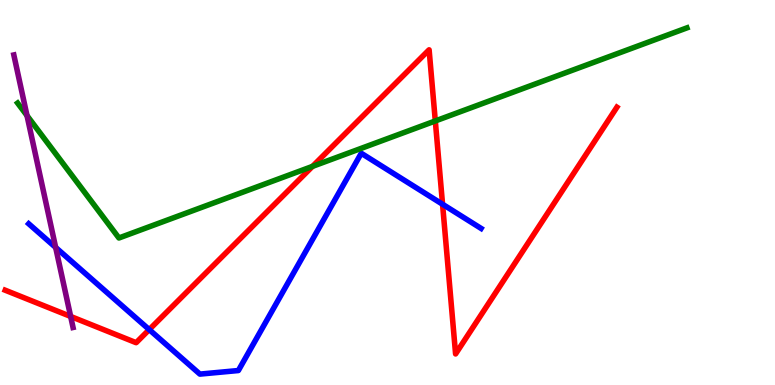[{'lines': ['blue', 'red'], 'intersections': [{'x': 1.93, 'y': 1.44}, {'x': 5.71, 'y': 4.69}]}, {'lines': ['green', 'red'], 'intersections': [{'x': 4.03, 'y': 5.68}, {'x': 5.62, 'y': 6.86}]}, {'lines': ['purple', 'red'], 'intersections': [{'x': 0.912, 'y': 1.78}]}, {'lines': ['blue', 'green'], 'intersections': []}, {'lines': ['blue', 'purple'], 'intersections': [{'x': 0.718, 'y': 3.57}]}, {'lines': ['green', 'purple'], 'intersections': [{'x': 0.348, 'y': 7.0}]}]